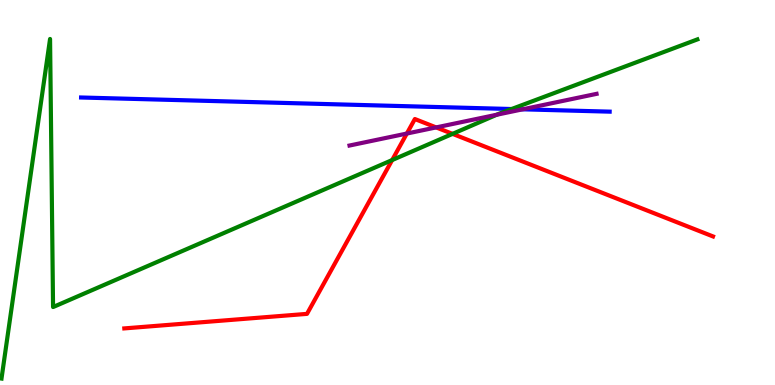[{'lines': ['blue', 'red'], 'intersections': []}, {'lines': ['green', 'red'], 'intersections': [{'x': 5.06, 'y': 5.84}, {'x': 5.84, 'y': 6.52}]}, {'lines': ['purple', 'red'], 'intersections': [{'x': 5.25, 'y': 6.53}, {'x': 5.63, 'y': 6.69}]}, {'lines': ['blue', 'green'], 'intersections': [{'x': 6.6, 'y': 7.17}]}, {'lines': ['blue', 'purple'], 'intersections': [{'x': 6.74, 'y': 7.16}]}, {'lines': ['green', 'purple'], 'intersections': [{'x': 6.41, 'y': 7.02}]}]